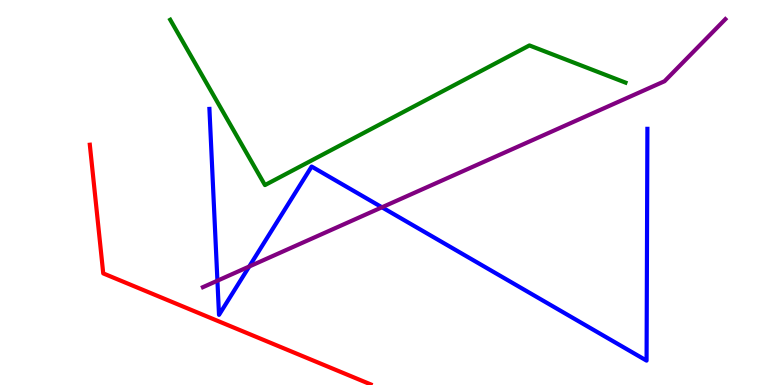[{'lines': ['blue', 'red'], 'intersections': []}, {'lines': ['green', 'red'], 'intersections': []}, {'lines': ['purple', 'red'], 'intersections': []}, {'lines': ['blue', 'green'], 'intersections': []}, {'lines': ['blue', 'purple'], 'intersections': [{'x': 2.81, 'y': 2.71}, {'x': 3.22, 'y': 3.08}, {'x': 4.93, 'y': 4.62}]}, {'lines': ['green', 'purple'], 'intersections': []}]